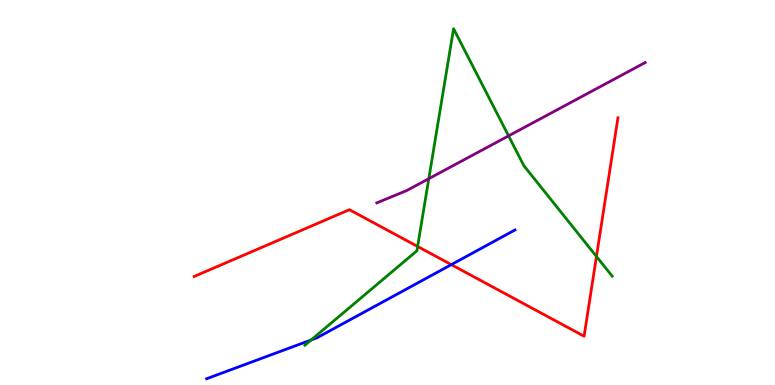[{'lines': ['blue', 'red'], 'intersections': [{'x': 5.82, 'y': 3.13}]}, {'lines': ['green', 'red'], 'intersections': [{'x': 5.39, 'y': 3.6}, {'x': 7.7, 'y': 3.34}]}, {'lines': ['purple', 'red'], 'intersections': []}, {'lines': ['blue', 'green'], 'intersections': [{'x': 4.02, 'y': 1.17}]}, {'lines': ['blue', 'purple'], 'intersections': []}, {'lines': ['green', 'purple'], 'intersections': [{'x': 5.53, 'y': 5.36}, {'x': 6.56, 'y': 6.47}]}]